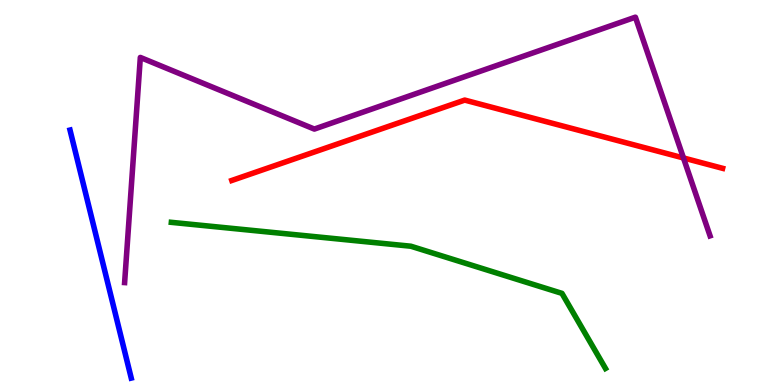[{'lines': ['blue', 'red'], 'intersections': []}, {'lines': ['green', 'red'], 'intersections': []}, {'lines': ['purple', 'red'], 'intersections': [{'x': 8.82, 'y': 5.9}]}, {'lines': ['blue', 'green'], 'intersections': []}, {'lines': ['blue', 'purple'], 'intersections': []}, {'lines': ['green', 'purple'], 'intersections': []}]